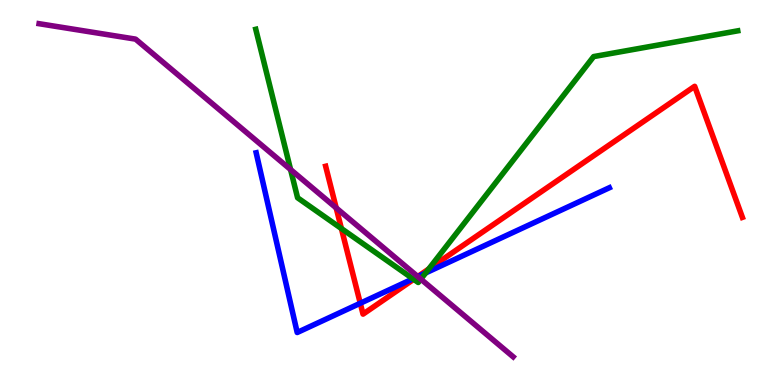[{'lines': ['blue', 'red'], 'intersections': [{'x': 4.65, 'y': 2.12}, {'x': 5.39, 'y': 2.81}]}, {'lines': ['green', 'red'], 'intersections': [{'x': 4.41, 'y': 4.06}, {'x': 5.34, 'y': 2.75}, {'x': 5.53, 'y': 3.01}]}, {'lines': ['purple', 'red'], 'intersections': [{'x': 4.34, 'y': 4.6}, {'x': 5.39, 'y': 2.82}]}, {'lines': ['blue', 'green'], 'intersections': [{'x': 5.33, 'y': 2.76}, {'x': 5.49, 'y': 2.91}]}, {'lines': ['blue', 'purple'], 'intersections': [{'x': 5.39, 'y': 2.82}]}, {'lines': ['green', 'purple'], 'intersections': [{'x': 3.75, 'y': 5.6}, {'x': 5.43, 'y': 2.75}]}]